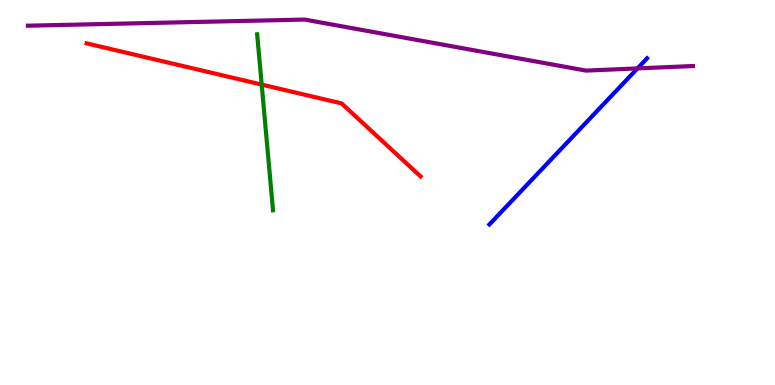[{'lines': ['blue', 'red'], 'intersections': []}, {'lines': ['green', 'red'], 'intersections': [{'x': 3.38, 'y': 7.8}]}, {'lines': ['purple', 'red'], 'intersections': []}, {'lines': ['blue', 'green'], 'intersections': []}, {'lines': ['blue', 'purple'], 'intersections': [{'x': 8.23, 'y': 8.22}]}, {'lines': ['green', 'purple'], 'intersections': []}]